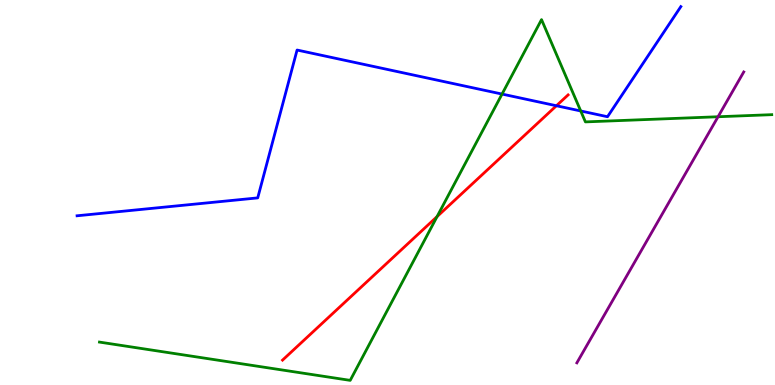[{'lines': ['blue', 'red'], 'intersections': [{'x': 7.18, 'y': 7.25}]}, {'lines': ['green', 'red'], 'intersections': [{'x': 5.64, 'y': 4.37}]}, {'lines': ['purple', 'red'], 'intersections': []}, {'lines': ['blue', 'green'], 'intersections': [{'x': 6.48, 'y': 7.56}, {'x': 7.49, 'y': 7.12}]}, {'lines': ['blue', 'purple'], 'intersections': []}, {'lines': ['green', 'purple'], 'intersections': [{'x': 9.27, 'y': 6.97}]}]